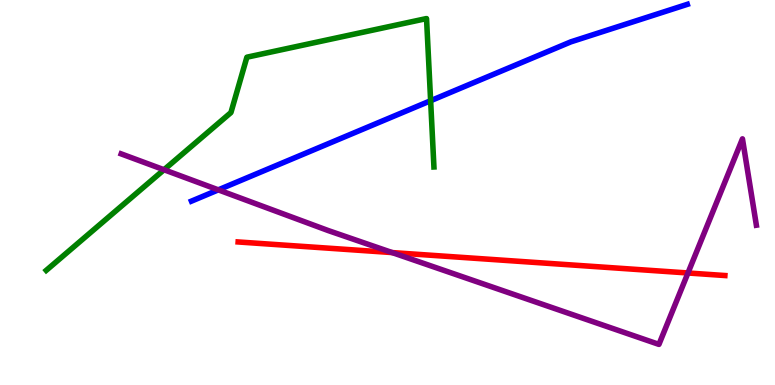[{'lines': ['blue', 'red'], 'intersections': []}, {'lines': ['green', 'red'], 'intersections': []}, {'lines': ['purple', 'red'], 'intersections': [{'x': 5.06, 'y': 3.44}, {'x': 8.88, 'y': 2.91}]}, {'lines': ['blue', 'green'], 'intersections': [{'x': 5.56, 'y': 7.38}]}, {'lines': ['blue', 'purple'], 'intersections': [{'x': 2.82, 'y': 5.07}]}, {'lines': ['green', 'purple'], 'intersections': [{'x': 2.12, 'y': 5.59}]}]